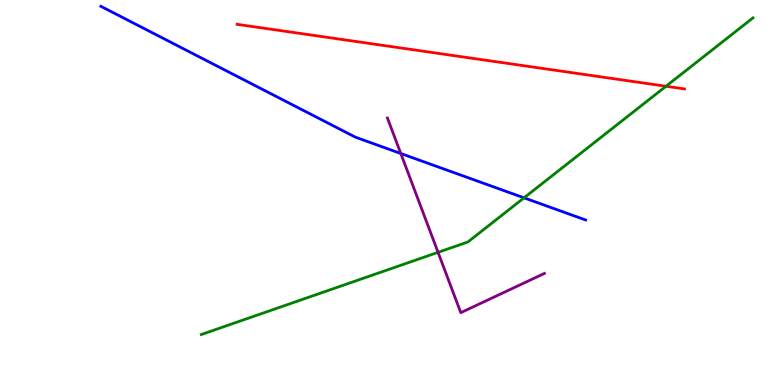[{'lines': ['blue', 'red'], 'intersections': []}, {'lines': ['green', 'red'], 'intersections': [{'x': 8.59, 'y': 7.76}]}, {'lines': ['purple', 'red'], 'intersections': []}, {'lines': ['blue', 'green'], 'intersections': [{'x': 6.76, 'y': 4.86}]}, {'lines': ['blue', 'purple'], 'intersections': [{'x': 5.17, 'y': 6.01}]}, {'lines': ['green', 'purple'], 'intersections': [{'x': 5.65, 'y': 3.45}]}]